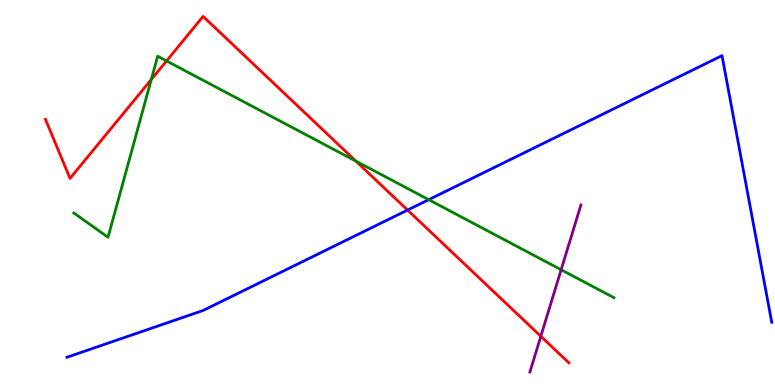[{'lines': ['blue', 'red'], 'intersections': [{'x': 5.26, 'y': 4.54}]}, {'lines': ['green', 'red'], 'intersections': [{'x': 1.95, 'y': 7.94}, {'x': 2.15, 'y': 8.42}, {'x': 4.59, 'y': 5.82}]}, {'lines': ['purple', 'red'], 'intersections': [{'x': 6.98, 'y': 1.26}]}, {'lines': ['blue', 'green'], 'intersections': [{'x': 5.53, 'y': 4.81}]}, {'lines': ['blue', 'purple'], 'intersections': []}, {'lines': ['green', 'purple'], 'intersections': [{'x': 7.24, 'y': 2.99}]}]